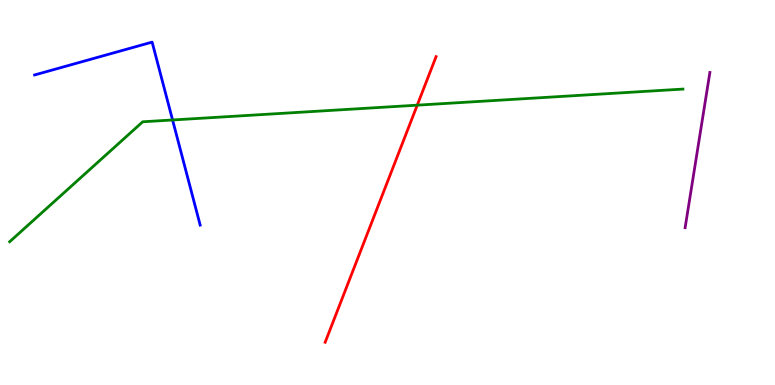[{'lines': ['blue', 'red'], 'intersections': []}, {'lines': ['green', 'red'], 'intersections': [{'x': 5.38, 'y': 7.27}]}, {'lines': ['purple', 'red'], 'intersections': []}, {'lines': ['blue', 'green'], 'intersections': [{'x': 2.23, 'y': 6.88}]}, {'lines': ['blue', 'purple'], 'intersections': []}, {'lines': ['green', 'purple'], 'intersections': []}]